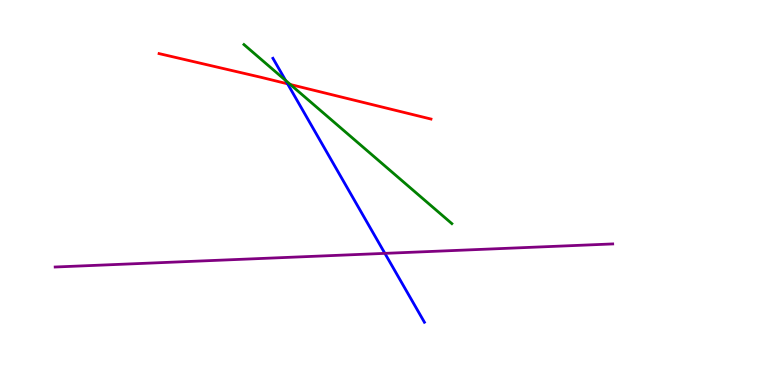[{'lines': ['blue', 'red'], 'intersections': [{'x': 3.71, 'y': 7.82}]}, {'lines': ['green', 'red'], 'intersections': [{'x': 3.75, 'y': 7.81}]}, {'lines': ['purple', 'red'], 'intersections': []}, {'lines': ['blue', 'green'], 'intersections': [{'x': 3.69, 'y': 7.91}]}, {'lines': ['blue', 'purple'], 'intersections': [{'x': 4.97, 'y': 3.42}]}, {'lines': ['green', 'purple'], 'intersections': []}]